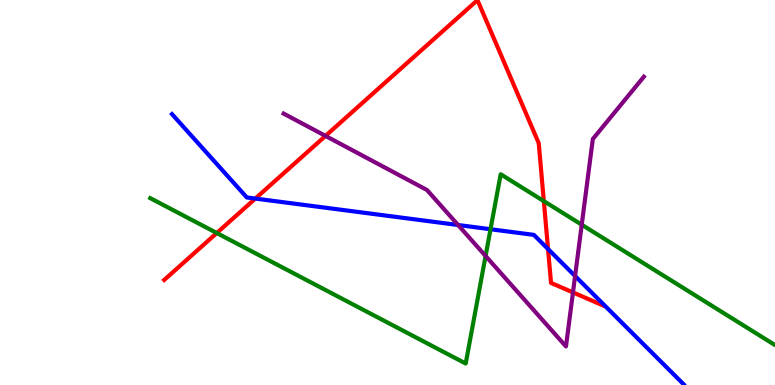[{'lines': ['blue', 'red'], 'intersections': [{'x': 3.29, 'y': 4.84}, {'x': 7.07, 'y': 3.53}]}, {'lines': ['green', 'red'], 'intersections': [{'x': 2.8, 'y': 3.95}, {'x': 7.02, 'y': 4.78}]}, {'lines': ['purple', 'red'], 'intersections': [{'x': 4.2, 'y': 6.47}, {'x': 7.39, 'y': 2.4}]}, {'lines': ['blue', 'green'], 'intersections': [{'x': 6.33, 'y': 4.05}]}, {'lines': ['blue', 'purple'], 'intersections': [{'x': 5.91, 'y': 4.16}, {'x': 7.42, 'y': 2.83}]}, {'lines': ['green', 'purple'], 'intersections': [{'x': 6.27, 'y': 3.35}, {'x': 7.51, 'y': 4.16}]}]